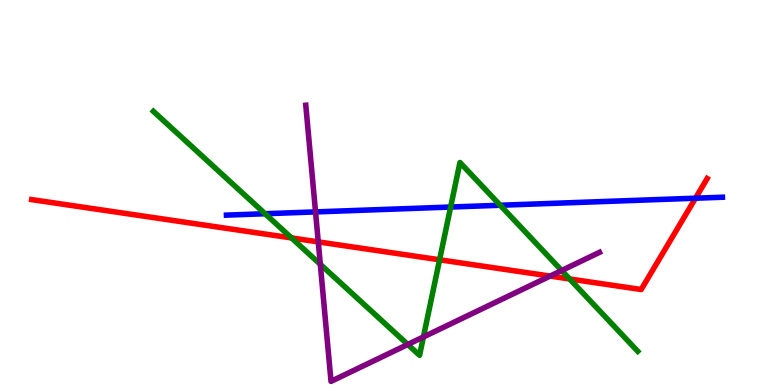[{'lines': ['blue', 'red'], 'intersections': [{'x': 8.97, 'y': 4.85}]}, {'lines': ['green', 'red'], 'intersections': [{'x': 3.76, 'y': 3.82}, {'x': 5.67, 'y': 3.25}, {'x': 7.35, 'y': 2.75}]}, {'lines': ['purple', 'red'], 'intersections': [{'x': 4.11, 'y': 3.72}, {'x': 7.1, 'y': 2.83}]}, {'lines': ['blue', 'green'], 'intersections': [{'x': 3.42, 'y': 4.45}, {'x': 5.81, 'y': 4.62}, {'x': 6.45, 'y': 4.67}]}, {'lines': ['blue', 'purple'], 'intersections': [{'x': 4.07, 'y': 4.5}]}, {'lines': ['green', 'purple'], 'intersections': [{'x': 4.13, 'y': 3.13}, {'x': 5.26, 'y': 1.05}, {'x': 5.46, 'y': 1.25}, {'x': 7.25, 'y': 2.97}]}]